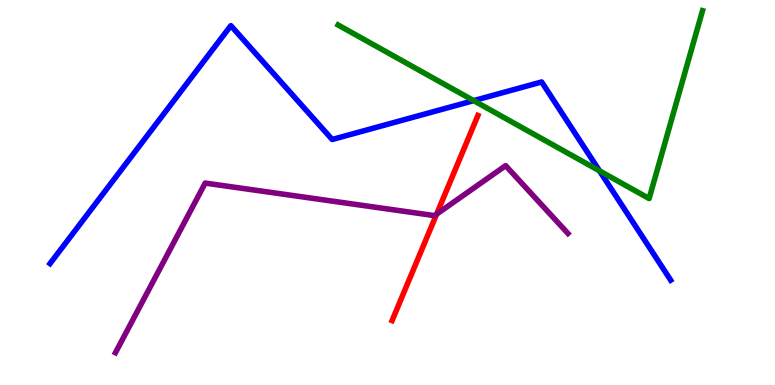[{'lines': ['blue', 'red'], 'intersections': []}, {'lines': ['green', 'red'], 'intersections': []}, {'lines': ['purple', 'red'], 'intersections': [{'x': 5.63, 'y': 4.44}]}, {'lines': ['blue', 'green'], 'intersections': [{'x': 6.11, 'y': 7.39}, {'x': 7.74, 'y': 5.56}]}, {'lines': ['blue', 'purple'], 'intersections': []}, {'lines': ['green', 'purple'], 'intersections': []}]